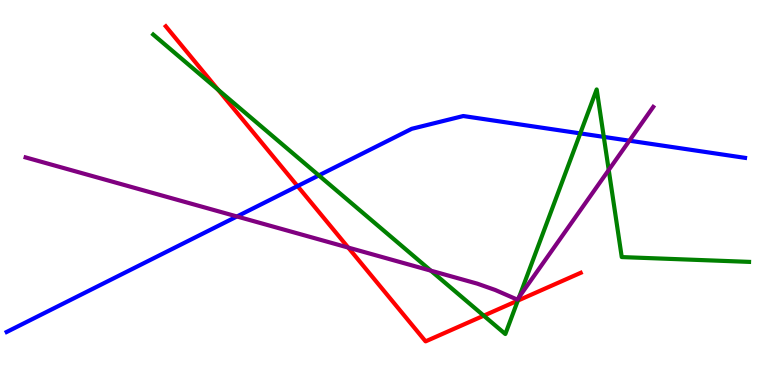[{'lines': ['blue', 'red'], 'intersections': [{'x': 3.84, 'y': 5.17}]}, {'lines': ['green', 'red'], 'intersections': [{'x': 2.81, 'y': 7.67}, {'x': 6.24, 'y': 1.8}, {'x': 6.68, 'y': 2.19}]}, {'lines': ['purple', 'red'], 'intersections': [{'x': 4.49, 'y': 3.57}]}, {'lines': ['blue', 'green'], 'intersections': [{'x': 4.11, 'y': 5.44}, {'x': 7.49, 'y': 6.54}, {'x': 7.79, 'y': 6.44}]}, {'lines': ['blue', 'purple'], 'intersections': [{'x': 3.06, 'y': 4.38}, {'x': 8.12, 'y': 6.35}]}, {'lines': ['green', 'purple'], 'intersections': [{'x': 5.56, 'y': 2.97}, {'x': 6.7, 'y': 2.29}, {'x': 7.85, 'y': 5.58}]}]